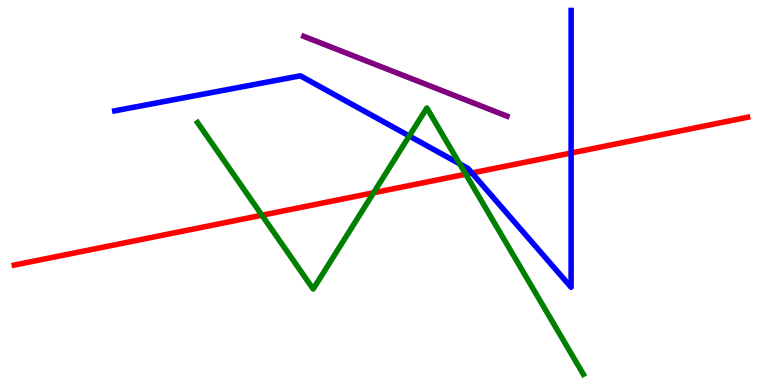[{'lines': ['blue', 'red'], 'intersections': [{'x': 6.09, 'y': 5.51}, {'x': 7.37, 'y': 6.03}]}, {'lines': ['green', 'red'], 'intersections': [{'x': 3.38, 'y': 4.41}, {'x': 4.82, 'y': 4.99}, {'x': 6.01, 'y': 5.48}]}, {'lines': ['purple', 'red'], 'intersections': []}, {'lines': ['blue', 'green'], 'intersections': [{'x': 5.28, 'y': 6.47}, {'x': 5.93, 'y': 5.74}]}, {'lines': ['blue', 'purple'], 'intersections': []}, {'lines': ['green', 'purple'], 'intersections': []}]